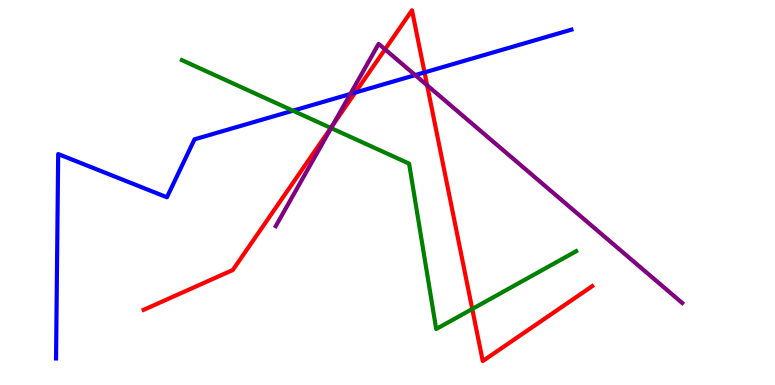[{'lines': ['blue', 'red'], 'intersections': [{'x': 4.58, 'y': 7.6}, {'x': 5.48, 'y': 8.12}]}, {'lines': ['green', 'red'], 'intersections': [{'x': 4.27, 'y': 6.68}, {'x': 6.09, 'y': 1.97}]}, {'lines': ['purple', 'red'], 'intersections': [{'x': 4.29, 'y': 6.75}, {'x': 4.97, 'y': 8.72}, {'x': 5.51, 'y': 7.78}]}, {'lines': ['blue', 'green'], 'intersections': [{'x': 3.78, 'y': 7.12}]}, {'lines': ['blue', 'purple'], 'intersections': [{'x': 4.52, 'y': 7.56}, {'x': 5.36, 'y': 8.05}]}, {'lines': ['green', 'purple'], 'intersections': [{'x': 4.27, 'y': 6.67}]}]